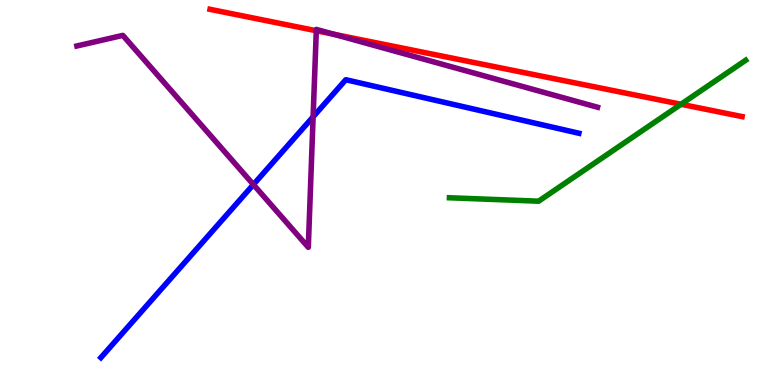[{'lines': ['blue', 'red'], 'intersections': []}, {'lines': ['green', 'red'], 'intersections': [{'x': 8.79, 'y': 7.29}]}, {'lines': ['purple', 'red'], 'intersections': [{'x': 4.08, 'y': 9.2}, {'x': 4.31, 'y': 9.11}]}, {'lines': ['blue', 'green'], 'intersections': []}, {'lines': ['blue', 'purple'], 'intersections': [{'x': 3.27, 'y': 5.21}, {'x': 4.04, 'y': 6.97}]}, {'lines': ['green', 'purple'], 'intersections': []}]